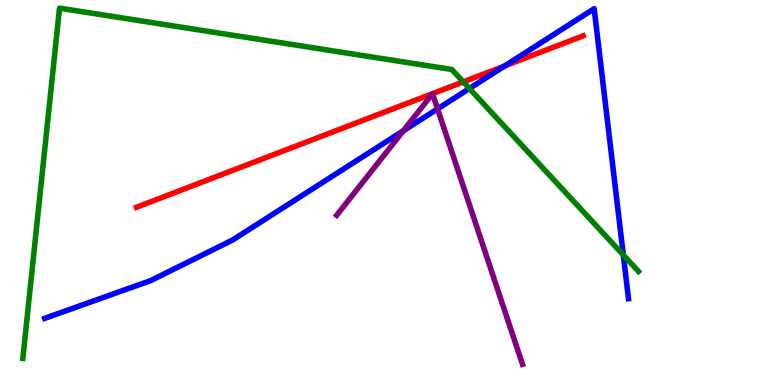[{'lines': ['blue', 'red'], 'intersections': [{'x': 6.51, 'y': 8.29}]}, {'lines': ['green', 'red'], 'intersections': [{'x': 5.98, 'y': 7.87}]}, {'lines': ['purple', 'red'], 'intersections': []}, {'lines': ['blue', 'green'], 'intersections': [{'x': 6.06, 'y': 7.7}, {'x': 8.04, 'y': 3.38}]}, {'lines': ['blue', 'purple'], 'intersections': [{'x': 5.2, 'y': 6.6}, {'x': 5.65, 'y': 7.17}]}, {'lines': ['green', 'purple'], 'intersections': []}]